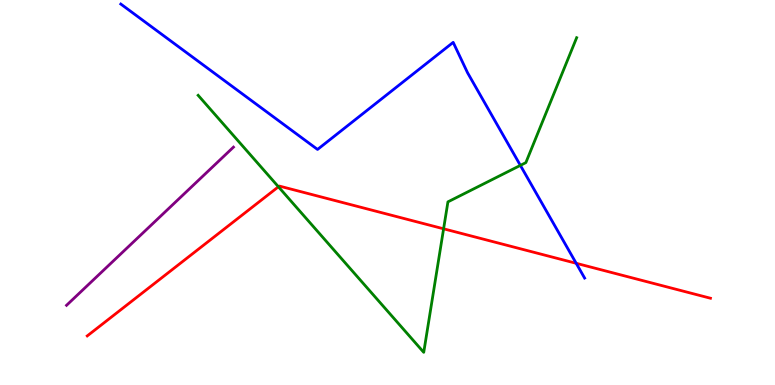[{'lines': ['blue', 'red'], 'intersections': [{'x': 7.43, 'y': 3.16}]}, {'lines': ['green', 'red'], 'intersections': [{'x': 3.59, 'y': 5.15}, {'x': 5.72, 'y': 4.06}]}, {'lines': ['purple', 'red'], 'intersections': []}, {'lines': ['blue', 'green'], 'intersections': [{'x': 6.71, 'y': 5.7}]}, {'lines': ['blue', 'purple'], 'intersections': []}, {'lines': ['green', 'purple'], 'intersections': []}]